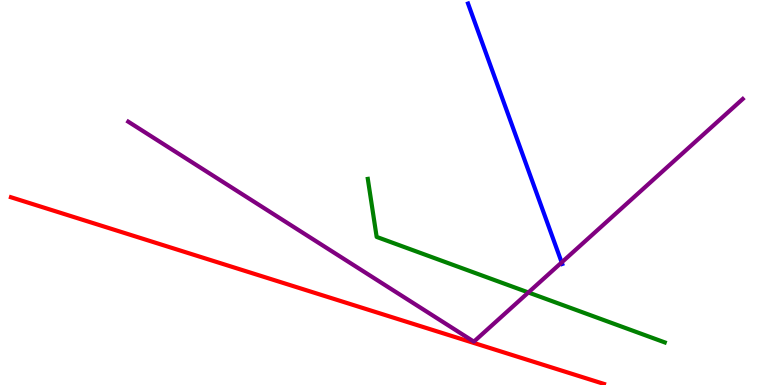[{'lines': ['blue', 'red'], 'intersections': []}, {'lines': ['green', 'red'], 'intersections': []}, {'lines': ['purple', 'red'], 'intersections': []}, {'lines': ['blue', 'green'], 'intersections': []}, {'lines': ['blue', 'purple'], 'intersections': [{'x': 7.25, 'y': 3.18}]}, {'lines': ['green', 'purple'], 'intersections': [{'x': 6.82, 'y': 2.4}]}]